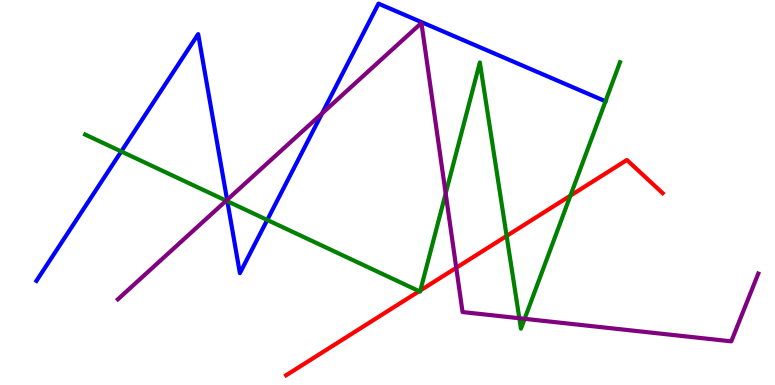[{'lines': ['blue', 'red'], 'intersections': []}, {'lines': ['green', 'red'], 'intersections': [{'x': 5.41, 'y': 2.44}, {'x': 5.42, 'y': 2.46}, {'x': 6.54, 'y': 3.87}, {'x': 7.36, 'y': 4.92}]}, {'lines': ['purple', 'red'], 'intersections': [{'x': 5.89, 'y': 3.04}]}, {'lines': ['blue', 'green'], 'intersections': [{'x': 1.56, 'y': 6.07}, {'x': 2.93, 'y': 4.77}, {'x': 3.45, 'y': 4.29}, {'x': 7.81, 'y': 7.37}]}, {'lines': ['blue', 'purple'], 'intersections': [{'x': 2.93, 'y': 4.81}, {'x': 4.16, 'y': 7.05}]}, {'lines': ['green', 'purple'], 'intersections': [{'x': 2.92, 'y': 4.79}, {'x': 5.75, 'y': 4.97}, {'x': 6.7, 'y': 1.73}, {'x': 6.77, 'y': 1.72}]}]